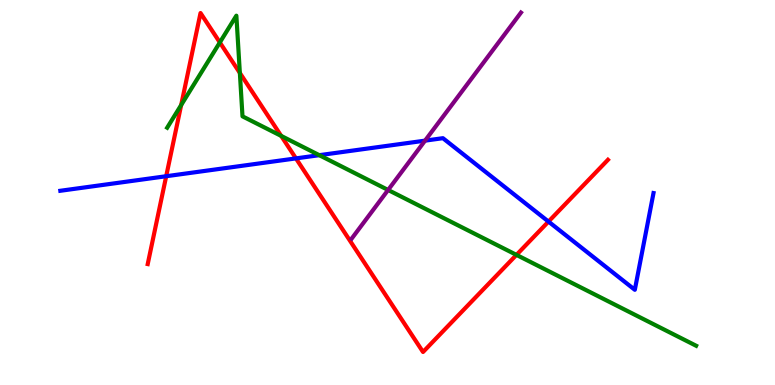[{'lines': ['blue', 'red'], 'intersections': [{'x': 2.14, 'y': 5.42}, {'x': 3.82, 'y': 5.89}, {'x': 7.08, 'y': 4.24}]}, {'lines': ['green', 'red'], 'intersections': [{'x': 2.34, 'y': 7.27}, {'x': 2.84, 'y': 8.9}, {'x': 3.09, 'y': 8.11}, {'x': 3.63, 'y': 6.47}, {'x': 6.66, 'y': 3.38}]}, {'lines': ['purple', 'red'], 'intersections': []}, {'lines': ['blue', 'green'], 'intersections': [{'x': 4.12, 'y': 5.97}]}, {'lines': ['blue', 'purple'], 'intersections': [{'x': 5.48, 'y': 6.35}]}, {'lines': ['green', 'purple'], 'intersections': [{'x': 5.01, 'y': 5.07}]}]